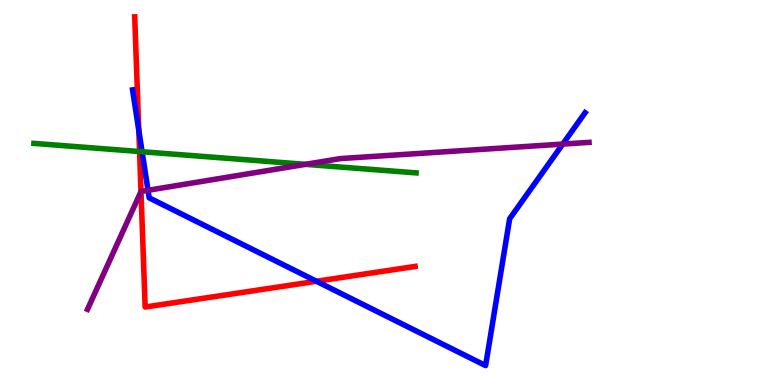[{'lines': ['blue', 'red'], 'intersections': [{'x': 1.79, 'y': 6.62}, {'x': 4.08, 'y': 2.69}]}, {'lines': ['green', 'red'], 'intersections': [{'x': 1.8, 'y': 6.06}]}, {'lines': ['purple', 'red'], 'intersections': [{'x': 1.82, 'y': 5.02}]}, {'lines': ['blue', 'green'], 'intersections': [{'x': 1.83, 'y': 6.06}]}, {'lines': ['blue', 'purple'], 'intersections': [{'x': 1.91, 'y': 5.06}, {'x': 7.26, 'y': 6.26}]}, {'lines': ['green', 'purple'], 'intersections': [{'x': 3.94, 'y': 5.73}]}]